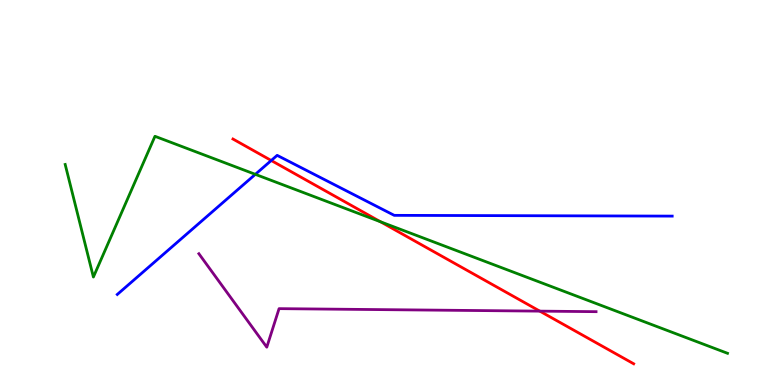[{'lines': ['blue', 'red'], 'intersections': [{'x': 3.5, 'y': 5.83}]}, {'lines': ['green', 'red'], 'intersections': [{'x': 4.91, 'y': 4.24}]}, {'lines': ['purple', 'red'], 'intersections': [{'x': 6.97, 'y': 1.92}]}, {'lines': ['blue', 'green'], 'intersections': [{'x': 3.29, 'y': 5.47}]}, {'lines': ['blue', 'purple'], 'intersections': []}, {'lines': ['green', 'purple'], 'intersections': []}]